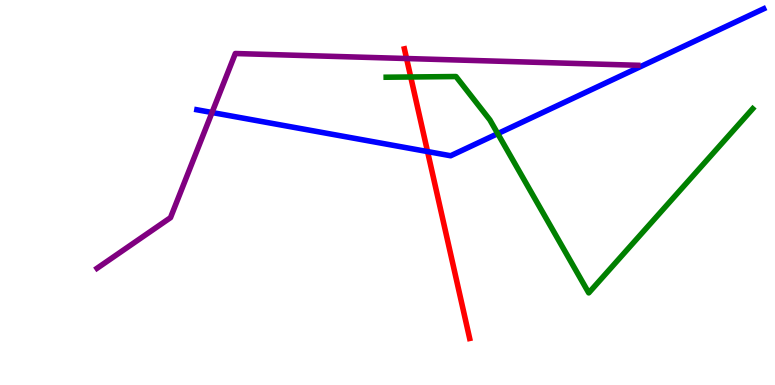[{'lines': ['blue', 'red'], 'intersections': [{'x': 5.52, 'y': 6.06}]}, {'lines': ['green', 'red'], 'intersections': [{'x': 5.3, 'y': 8.0}]}, {'lines': ['purple', 'red'], 'intersections': [{'x': 5.25, 'y': 8.48}]}, {'lines': ['blue', 'green'], 'intersections': [{'x': 6.42, 'y': 6.53}]}, {'lines': ['blue', 'purple'], 'intersections': [{'x': 2.74, 'y': 7.08}]}, {'lines': ['green', 'purple'], 'intersections': []}]